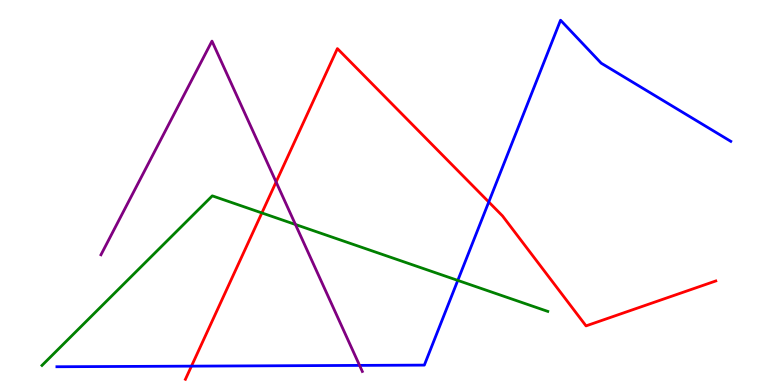[{'lines': ['blue', 'red'], 'intersections': [{'x': 2.47, 'y': 0.49}, {'x': 6.31, 'y': 4.75}]}, {'lines': ['green', 'red'], 'intersections': [{'x': 3.38, 'y': 4.47}]}, {'lines': ['purple', 'red'], 'intersections': [{'x': 3.56, 'y': 5.27}]}, {'lines': ['blue', 'green'], 'intersections': [{'x': 5.91, 'y': 2.72}]}, {'lines': ['blue', 'purple'], 'intersections': [{'x': 4.64, 'y': 0.509}]}, {'lines': ['green', 'purple'], 'intersections': [{'x': 3.81, 'y': 4.17}]}]